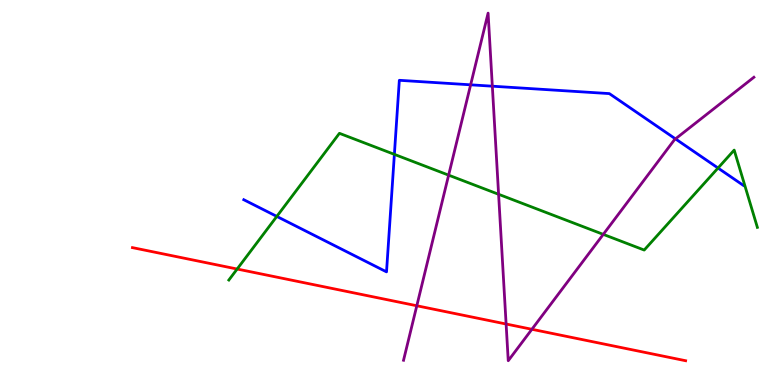[{'lines': ['blue', 'red'], 'intersections': []}, {'lines': ['green', 'red'], 'intersections': [{'x': 3.06, 'y': 3.01}]}, {'lines': ['purple', 'red'], 'intersections': [{'x': 5.38, 'y': 2.06}, {'x': 6.53, 'y': 1.58}, {'x': 6.86, 'y': 1.45}]}, {'lines': ['blue', 'green'], 'intersections': [{'x': 3.57, 'y': 4.38}, {'x': 5.09, 'y': 5.99}, {'x': 9.26, 'y': 5.64}]}, {'lines': ['blue', 'purple'], 'intersections': [{'x': 6.07, 'y': 7.8}, {'x': 6.35, 'y': 7.76}, {'x': 8.72, 'y': 6.39}]}, {'lines': ['green', 'purple'], 'intersections': [{'x': 5.79, 'y': 5.45}, {'x': 6.43, 'y': 4.95}, {'x': 7.78, 'y': 3.91}]}]